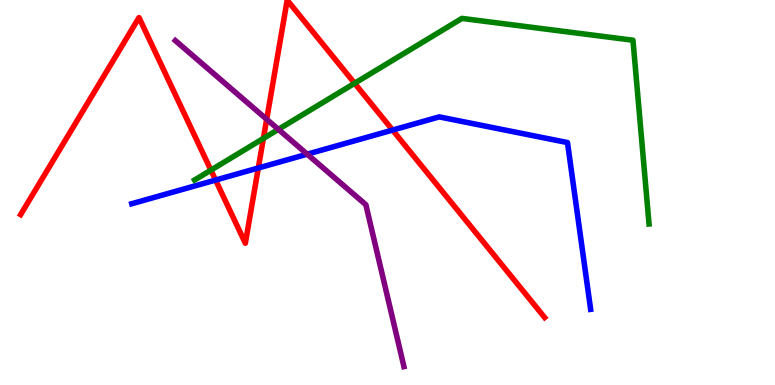[{'lines': ['blue', 'red'], 'intersections': [{'x': 2.78, 'y': 5.32}, {'x': 3.33, 'y': 5.64}, {'x': 5.07, 'y': 6.62}]}, {'lines': ['green', 'red'], 'intersections': [{'x': 2.72, 'y': 5.58}, {'x': 3.4, 'y': 6.4}, {'x': 4.58, 'y': 7.84}]}, {'lines': ['purple', 'red'], 'intersections': [{'x': 3.44, 'y': 6.9}]}, {'lines': ['blue', 'green'], 'intersections': []}, {'lines': ['blue', 'purple'], 'intersections': [{'x': 3.96, 'y': 6.0}]}, {'lines': ['green', 'purple'], 'intersections': [{'x': 3.59, 'y': 6.64}]}]